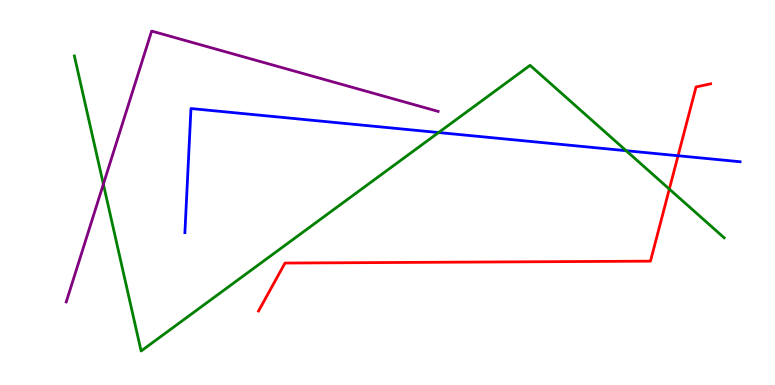[{'lines': ['blue', 'red'], 'intersections': [{'x': 8.75, 'y': 5.95}]}, {'lines': ['green', 'red'], 'intersections': [{'x': 8.64, 'y': 5.09}]}, {'lines': ['purple', 'red'], 'intersections': []}, {'lines': ['blue', 'green'], 'intersections': [{'x': 5.66, 'y': 6.56}, {'x': 8.08, 'y': 6.09}]}, {'lines': ['blue', 'purple'], 'intersections': []}, {'lines': ['green', 'purple'], 'intersections': [{'x': 1.33, 'y': 5.22}]}]